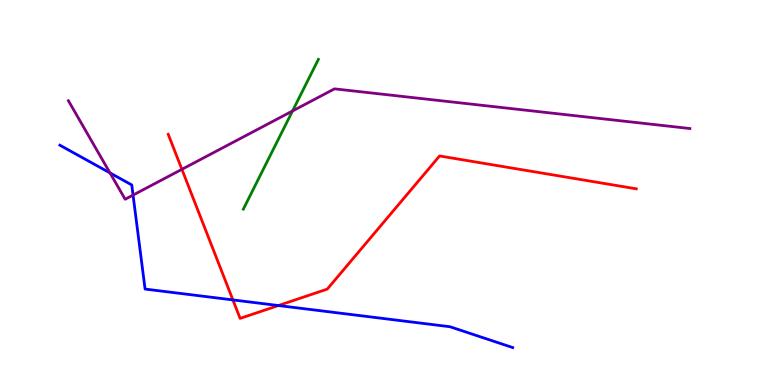[{'lines': ['blue', 'red'], 'intersections': [{'x': 3.01, 'y': 2.21}, {'x': 3.59, 'y': 2.06}]}, {'lines': ['green', 'red'], 'intersections': []}, {'lines': ['purple', 'red'], 'intersections': [{'x': 2.35, 'y': 5.6}]}, {'lines': ['blue', 'green'], 'intersections': []}, {'lines': ['blue', 'purple'], 'intersections': [{'x': 1.42, 'y': 5.51}, {'x': 1.72, 'y': 4.93}]}, {'lines': ['green', 'purple'], 'intersections': [{'x': 3.77, 'y': 7.12}]}]